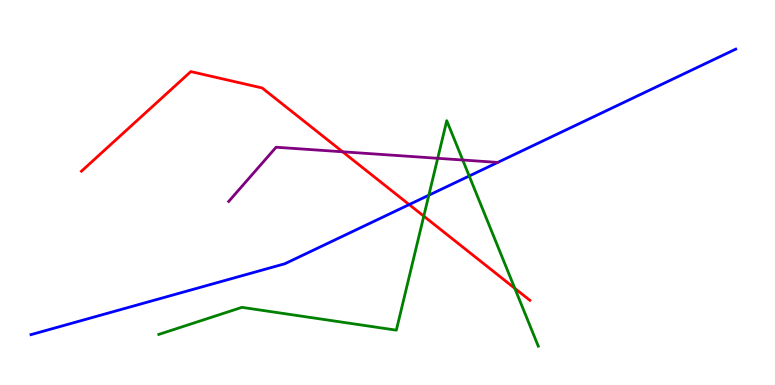[{'lines': ['blue', 'red'], 'intersections': [{'x': 5.28, 'y': 4.69}]}, {'lines': ['green', 'red'], 'intersections': [{'x': 5.47, 'y': 4.39}, {'x': 6.64, 'y': 2.51}]}, {'lines': ['purple', 'red'], 'intersections': [{'x': 4.42, 'y': 6.06}]}, {'lines': ['blue', 'green'], 'intersections': [{'x': 5.53, 'y': 4.93}, {'x': 6.05, 'y': 5.43}]}, {'lines': ['blue', 'purple'], 'intersections': []}, {'lines': ['green', 'purple'], 'intersections': [{'x': 5.65, 'y': 5.89}, {'x': 5.97, 'y': 5.84}]}]